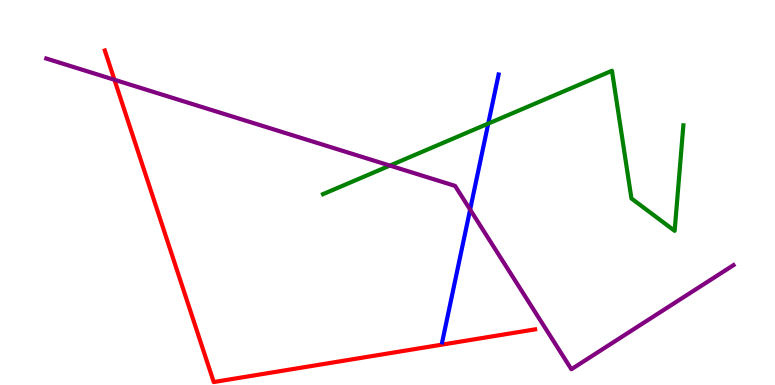[{'lines': ['blue', 'red'], 'intersections': []}, {'lines': ['green', 'red'], 'intersections': []}, {'lines': ['purple', 'red'], 'intersections': [{'x': 1.48, 'y': 7.93}]}, {'lines': ['blue', 'green'], 'intersections': [{'x': 6.3, 'y': 6.79}]}, {'lines': ['blue', 'purple'], 'intersections': [{'x': 6.07, 'y': 4.56}]}, {'lines': ['green', 'purple'], 'intersections': [{'x': 5.03, 'y': 5.7}]}]